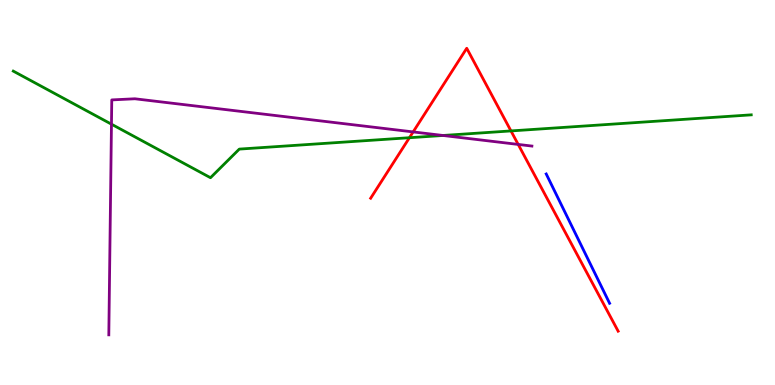[{'lines': ['blue', 'red'], 'intersections': []}, {'lines': ['green', 'red'], 'intersections': [{'x': 5.28, 'y': 6.42}, {'x': 6.59, 'y': 6.6}]}, {'lines': ['purple', 'red'], 'intersections': [{'x': 5.33, 'y': 6.57}, {'x': 6.69, 'y': 6.25}]}, {'lines': ['blue', 'green'], 'intersections': []}, {'lines': ['blue', 'purple'], 'intersections': []}, {'lines': ['green', 'purple'], 'intersections': [{'x': 1.44, 'y': 6.77}, {'x': 5.72, 'y': 6.48}]}]